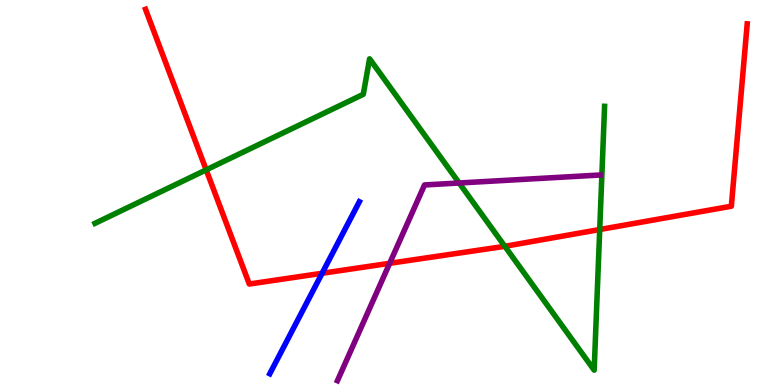[{'lines': ['blue', 'red'], 'intersections': [{'x': 4.16, 'y': 2.9}]}, {'lines': ['green', 'red'], 'intersections': [{'x': 2.66, 'y': 5.59}, {'x': 6.51, 'y': 3.6}, {'x': 7.74, 'y': 4.04}]}, {'lines': ['purple', 'red'], 'intersections': [{'x': 5.03, 'y': 3.16}]}, {'lines': ['blue', 'green'], 'intersections': []}, {'lines': ['blue', 'purple'], 'intersections': []}, {'lines': ['green', 'purple'], 'intersections': [{'x': 5.92, 'y': 5.25}]}]